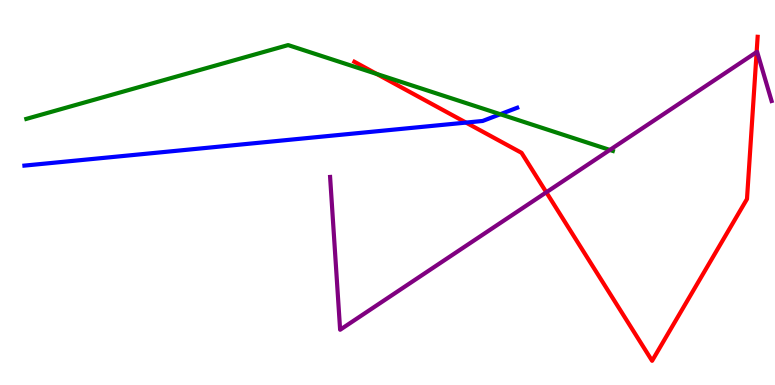[{'lines': ['blue', 'red'], 'intersections': [{'x': 6.01, 'y': 6.82}]}, {'lines': ['green', 'red'], 'intersections': [{'x': 4.86, 'y': 8.08}]}, {'lines': ['purple', 'red'], 'intersections': [{'x': 7.05, 'y': 5.01}, {'x': 9.76, 'y': 8.65}]}, {'lines': ['blue', 'green'], 'intersections': [{'x': 6.46, 'y': 7.03}]}, {'lines': ['blue', 'purple'], 'intersections': []}, {'lines': ['green', 'purple'], 'intersections': [{'x': 7.87, 'y': 6.11}]}]